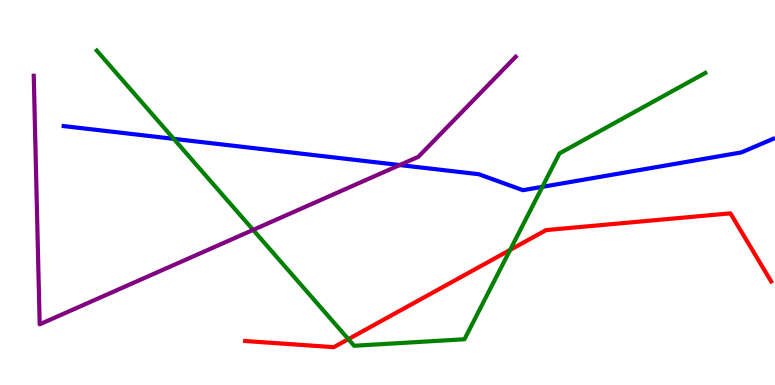[{'lines': ['blue', 'red'], 'intersections': []}, {'lines': ['green', 'red'], 'intersections': [{'x': 4.5, 'y': 1.19}, {'x': 6.58, 'y': 3.51}]}, {'lines': ['purple', 'red'], 'intersections': []}, {'lines': ['blue', 'green'], 'intersections': [{'x': 2.24, 'y': 6.39}, {'x': 7.0, 'y': 5.15}]}, {'lines': ['blue', 'purple'], 'intersections': [{'x': 5.16, 'y': 5.71}]}, {'lines': ['green', 'purple'], 'intersections': [{'x': 3.27, 'y': 4.03}]}]